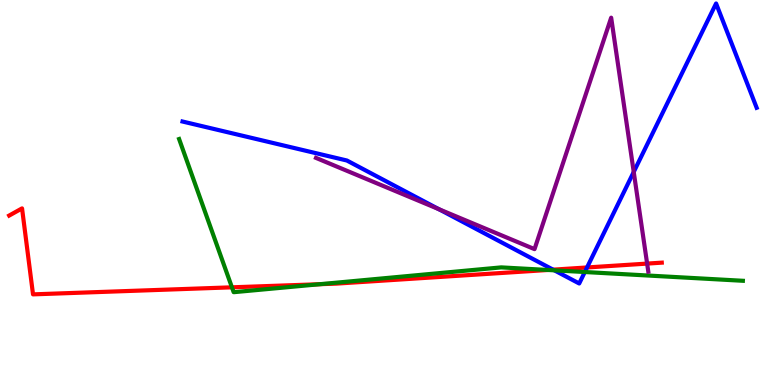[{'lines': ['blue', 'red'], 'intersections': [{'x': 7.14, 'y': 3.0}, {'x': 7.57, 'y': 3.05}]}, {'lines': ['green', 'red'], 'intersections': [{'x': 2.99, 'y': 2.54}, {'x': 4.13, 'y': 2.62}, {'x': 7.07, 'y': 2.99}]}, {'lines': ['purple', 'red'], 'intersections': [{'x': 8.35, 'y': 3.15}]}, {'lines': ['blue', 'green'], 'intersections': [{'x': 7.15, 'y': 2.98}, {'x': 7.55, 'y': 2.93}]}, {'lines': ['blue', 'purple'], 'intersections': [{'x': 5.66, 'y': 4.57}, {'x': 8.18, 'y': 5.53}]}, {'lines': ['green', 'purple'], 'intersections': []}]